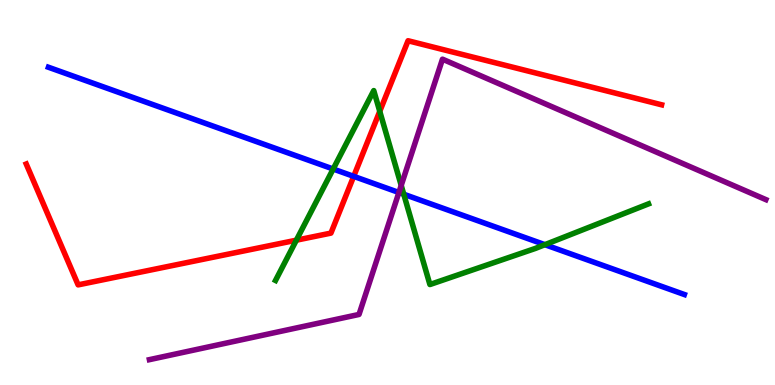[{'lines': ['blue', 'red'], 'intersections': [{'x': 4.56, 'y': 5.42}]}, {'lines': ['green', 'red'], 'intersections': [{'x': 3.82, 'y': 3.76}, {'x': 4.9, 'y': 7.11}]}, {'lines': ['purple', 'red'], 'intersections': []}, {'lines': ['blue', 'green'], 'intersections': [{'x': 4.3, 'y': 5.61}, {'x': 5.21, 'y': 4.95}, {'x': 7.03, 'y': 3.64}]}, {'lines': ['blue', 'purple'], 'intersections': [{'x': 5.15, 'y': 5.0}]}, {'lines': ['green', 'purple'], 'intersections': [{'x': 5.18, 'y': 5.18}]}]